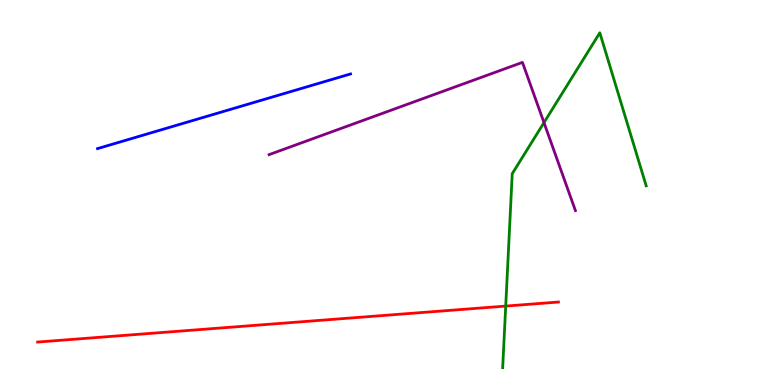[{'lines': ['blue', 'red'], 'intersections': []}, {'lines': ['green', 'red'], 'intersections': [{'x': 6.53, 'y': 2.05}]}, {'lines': ['purple', 'red'], 'intersections': []}, {'lines': ['blue', 'green'], 'intersections': []}, {'lines': ['blue', 'purple'], 'intersections': []}, {'lines': ['green', 'purple'], 'intersections': [{'x': 7.02, 'y': 6.82}]}]